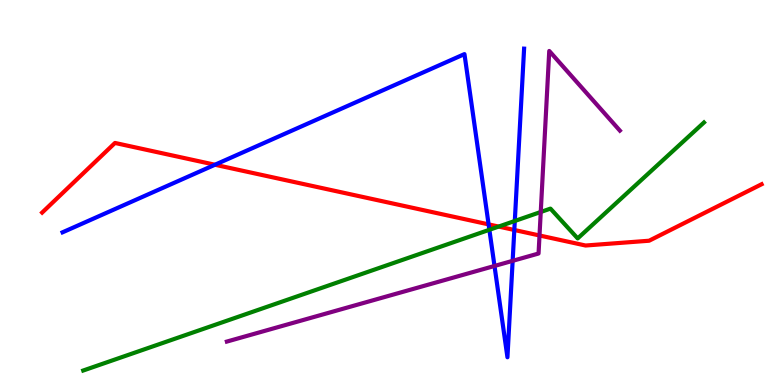[{'lines': ['blue', 'red'], 'intersections': [{'x': 2.77, 'y': 5.72}, {'x': 6.3, 'y': 4.17}, {'x': 6.64, 'y': 4.03}]}, {'lines': ['green', 'red'], 'intersections': [{'x': 6.43, 'y': 4.12}]}, {'lines': ['purple', 'red'], 'intersections': [{'x': 6.96, 'y': 3.88}]}, {'lines': ['blue', 'green'], 'intersections': [{'x': 6.31, 'y': 4.03}, {'x': 6.64, 'y': 4.26}]}, {'lines': ['blue', 'purple'], 'intersections': [{'x': 6.38, 'y': 3.09}, {'x': 6.61, 'y': 3.23}]}, {'lines': ['green', 'purple'], 'intersections': [{'x': 6.98, 'y': 4.49}]}]